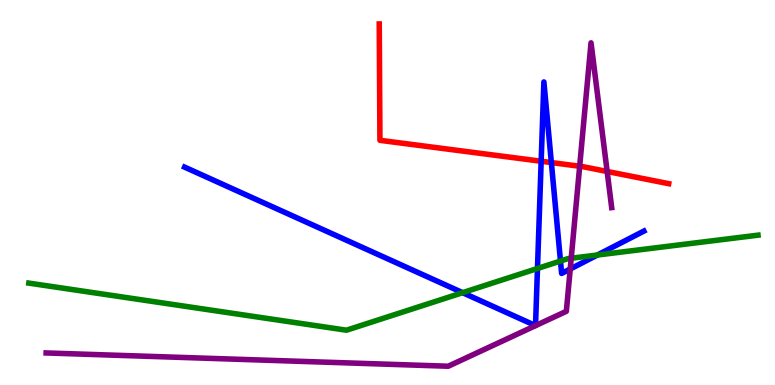[{'lines': ['blue', 'red'], 'intersections': [{'x': 6.98, 'y': 5.81}, {'x': 7.11, 'y': 5.78}]}, {'lines': ['green', 'red'], 'intersections': []}, {'lines': ['purple', 'red'], 'intersections': [{'x': 7.48, 'y': 5.68}, {'x': 7.83, 'y': 5.55}]}, {'lines': ['blue', 'green'], 'intersections': [{'x': 5.97, 'y': 2.4}, {'x': 6.94, 'y': 3.03}, {'x': 7.23, 'y': 3.22}, {'x': 7.71, 'y': 3.38}]}, {'lines': ['blue', 'purple'], 'intersections': [{'x': 7.36, 'y': 3.01}]}, {'lines': ['green', 'purple'], 'intersections': [{'x': 7.37, 'y': 3.29}]}]